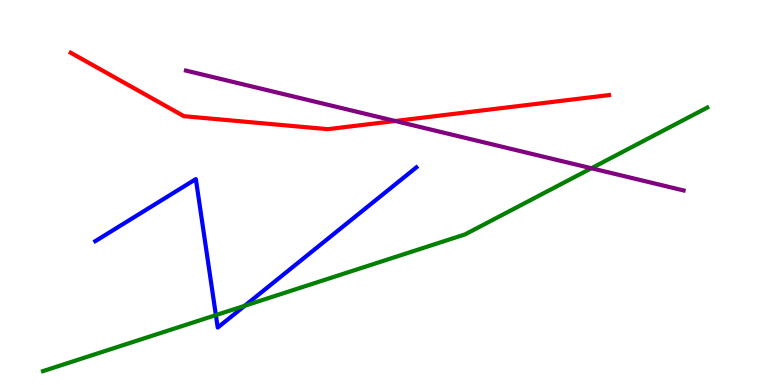[{'lines': ['blue', 'red'], 'intersections': []}, {'lines': ['green', 'red'], 'intersections': []}, {'lines': ['purple', 'red'], 'intersections': [{'x': 5.1, 'y': 6.86}]}, {'lines': ['blue', 'green'], 'intersections': [{'x': 2.79, 'y': 1.82}, {'x': 3.16, 'y': 2.06}]}, {'lines': ['blue', 'purple'], 'intersections': []}, {'lines': ['green', 'purple'], 'intersections': [{'x': 7.63, 'y': 5.63}]}]